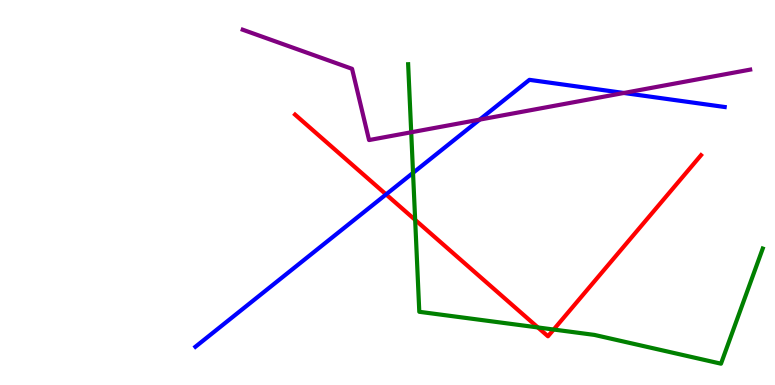[{'lines': ['blue', 'red'], 'intersections': [{'x': 4.98, 'y': 4.95}]}, {'lines': ['green', 'red'], 'intersections': [{'x': 5.36, 'y': 4.29}, {'x': 6.94, 'y': 1.49}, {'x': 7.14, 'y': 1.44}]}, {'lines': ['purple', 'red'], 'intersections': []}, {'lines': ['blue', 'green'], 'intersections': [{'x': 5.33, 'y': 5.51}]}, {'lines': ['blue', 'purple'], 'intersections': [{'x': 6.19, 'y': 6.89}, {'x': 8.05, 'y': 7.59}]}, {'lines': ['green', 'purple'], 'intersections': [{'x': 5.31, 'y': 6.56}]}]